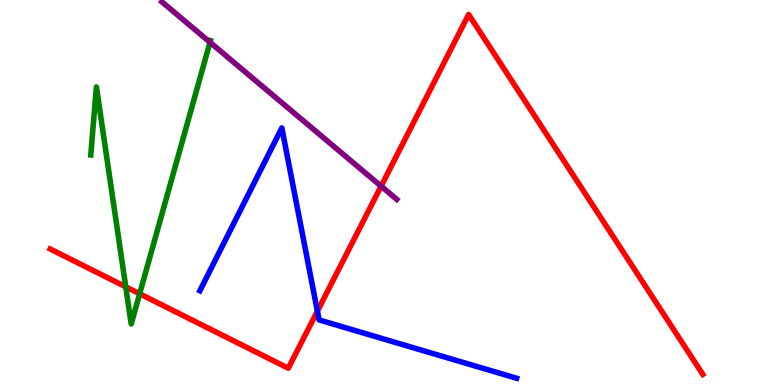[{'lines': ['blue', 'red'], 'intersections': [{'x': 4.1, 'y': 1.92}]}, {'lines': ['green', 'red'], 'intersections': [{'x': 1.62, 'y': 2.55}, {'x': 1.8, 'y': 2.37}]}, {'lines': ['purple', 'red'], 'intersections': [{'x': 4.92, 'y': 5.16}]}, {'lines': ['blue', 'green'], 'intersections': []}, {'lines': ['blue', 'purple'], 'intersections': []}, {'lines': ['green', 'purple'], 'intersections': [{'x': 2.71, 'y': 8.9}]}]